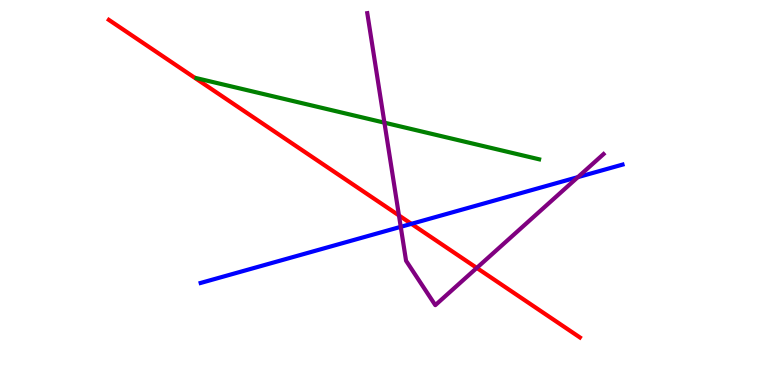[{'lines': ['blue', 'red'], 'intersections': [{'x': 5.31, 'y': 4.19}]}, {'lines': ['green', 'red'], 'intersections': []}, {'lines': ['purple', 'red'], 'intersections': [{'x': 5.15, 'y': 4.4}, {'x': 6.15, 'y': 3.04}]}, {'lines': ['blue', 'green'], 'intersections': []}, {'lines': ['blue', 'purple'], 'intersections': [{'x': 5.17, 'y': 4.11}, {'x': 7.46, 'y': 5.4}]}, {'lines': ['green', 'purple'], 'intersections': [{'x': 4.96, 'y': 6.81}]}]